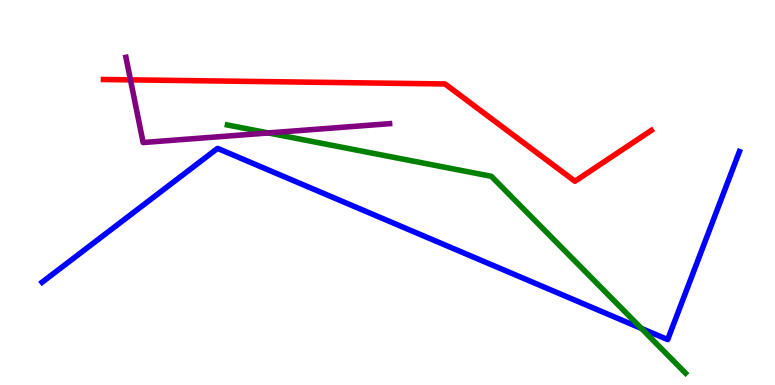[{'lines': ['blue', 'red'], 'intersections': []}, {'lines': ['green', 'red'], 'intersections': []}, {'lines': ['purple', 'red'], 'intersections': [{'x': 1.68, 'y': 7.93}]}, {'lines': ['blue', 'green'], 'intersections': [{'x': 8.28, 'y': 1.47}]}, {'lines': ['blue', 'purple'], 'intersections': []}, {'lines': ['green', 'purple'], 'intersections': [{'x': 3.46, 'y': 6.55}]}]